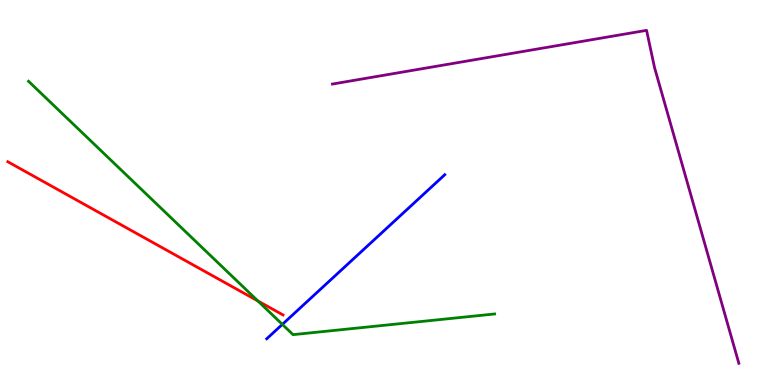[{'lines': ['blue', 'red'], 'intersections': []}, {'lines': ['green', 'red'], 'intersections': [{'x': 3.33, 'y': 2.18}]}, {'lines': ['purple', 'red'], 'intersections': []}, {'lines': ['blue', 'green'], 'intersections': [{'x': 3.64, 'y': 1.57}]}, {'lines': ['blue', 'purple'], 'intersections': []}, {'lines': ['green', 'purple'], 'intersections': []}]